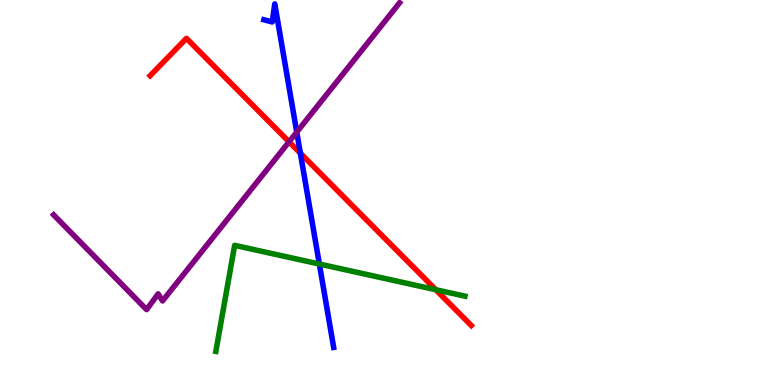[{'lines': ['blue', 'red'], 'intersections': [{'x': 3.88, 'y': 6.02}]}, {'lines': ['green', 'red'], 'intersections': [{'x': 5.62, 'y': 2.47}]}, {'lines': ['purple', 'red'], 'intersections': [{'x': 3.73, 'y': 6.32}]}, {'lines': ['blue', 'green'], 'intersections': [{'x': 4.12, 'y': 3.14}]}, {'lines': ['blue', 'purple'], 'intersections': [{'x': 3.83, 'y': 6.57}]}, {'lines': ['green', 'purple'], 'intersections': []}]